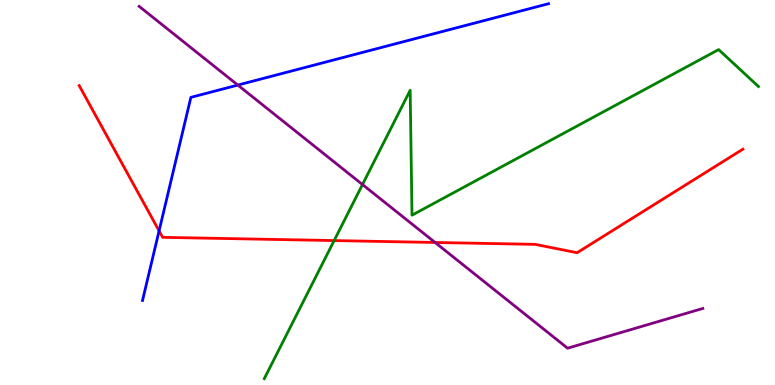[{'lines': ['blue', 'red'], 'intersections': [{'x': 2.05, 'y': 4.0}]}, {'lines': ['green', 'red'], 'intersections': [{'x': 4.31, 'y': 3.75}]}, {'lines': ['purple', 'red'], 'intersections': [{'x': 5.61, 'y': 3.7}]}, {'lines': ['blue', 'green'], 'intersections': []}, {'lines': ['blue', 'purple'], 'intersections': [{'x': 3.07, 'y': 7.79}]}, {'lines': ['green', 'purple'], 'intersections': [{'x': 4.68, 'y': 5.21}]}]